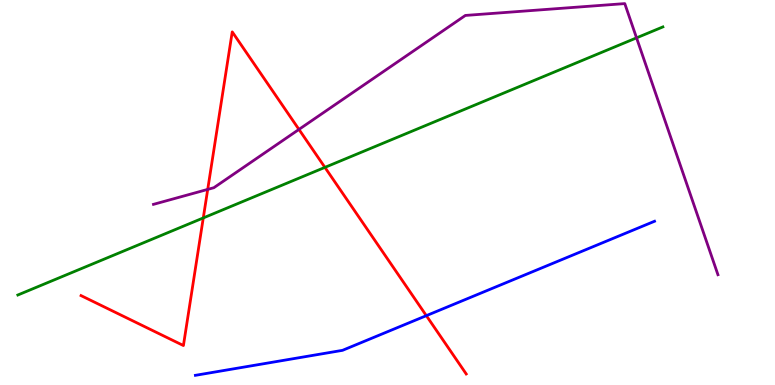[{'lines': ['blue', 'red'], 'intersections': [{'x': 5.5, 'y': 1.8}]}, {'lines': ['green', 'red'], 'intersections': [{'x': 2.62, 'y': 4.34}, {'x': 4.19, 'y': 5.65}]}, {'lines': ['purple', 'red'], 'intersections': [{'x': 2.68, 'y': 5.08}, {'x': 3.86, 'y': 6.64}]}, {'lines': ['blue', 'green'], 'intersections': []}, {'lines': ['blue', 'purple'], 'intersections': []}, {'lines': ['green', 'purple'], 'intersections': [{'x': 8.21, 'y': 9.02}]}]